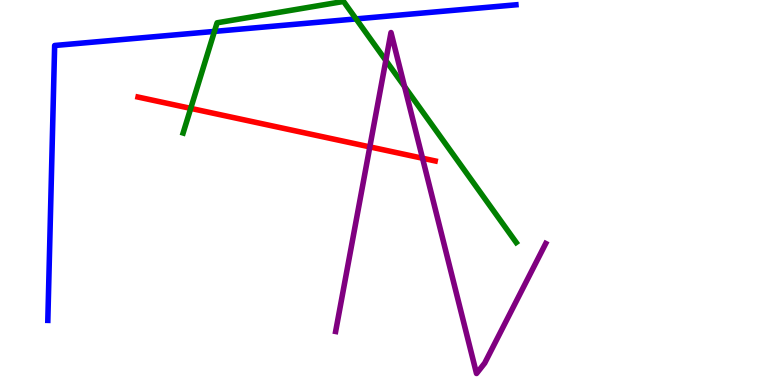[{'lines': ['blue', 'red'], 'intersections': []}, {'lines': ['green', 'red'], 'intersections': [{'x': 2.46, 'y': 7.18}]}, {'lines': ['purple', 'red'], 'intersections': [{'x': 4.77, 'y': 6.18}, {'x': 5.45, 'y': 5.89}]}, {'lines': ['blue', 'green'], 'intersections': [{'x': 2.77, 'y': 9.18}, {'x': 4.59, 'y': 9.51}]}, {'lines': ['blue', 'purple'], 'intersections': []}, {'lines': ['green', 'purple'], 'intersections': [{'x': 4.98, 'y': 8.43}, {'x': 5.22, 'y': 7.75}]}]